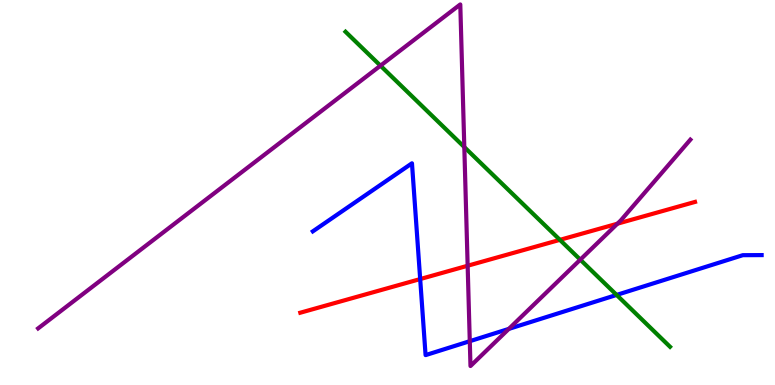[{'lines': ['blue', 'red'], 'intersections': [{'x': 5.42, 'y': 2.75}]}, {'lines': ['green', 'red'], 'intersections': [{'x': 7.22, 'y': 3.77}]}, {'lines': ['purple', 'red'], 'intersections': [{'x': 6.03, 'y': 3.1}, {'x': 7.97, 'y': 4.19}]}, {'lines': ['blue', 'green'], 'intersections': [{'x': 7.96, 'y': 2.34}]}, {'lines': ['blue', 'purple'], 'intersections': [{'x': 6.06, 'y': 1.14}, {'x': 6.57, 'y': 1.46}]}, {'lines': ['green', 'purple'], 'intersections': [{'x': 4.91, 'y': 8.29}, {'x': 5.99, 'y': 6.18}, {'x': 7.49, 'y': 3.26}]}]